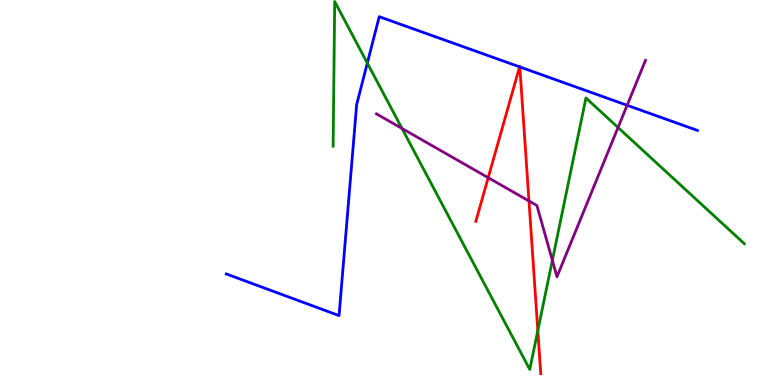[{'lines': ['blue', 'red'], 'intersections': [{'x': 6.7, 'y': 8.26}, {'x': 6.71, 'y': 8.26}]}, {'lines': ['green', 'red'], 'intersections': [{'x': 6.94, 'y': 1.41}]}, {'lines': ['purple', 'red'], 'intersections': [{'x': 6.3, 'y': 5.38}, {'x': 6.83, 'y': 4.78}]}, {'lines': ['blue', 'green'], 'intersections': [{'x': 4.74, 'y': 8.36}]}, {'lines': ['blue', 'purple'], 'intersections': [{'x': 8.09, 'y': 7.27}]}, {'lines': ['green', 'purple'], 'intersections': [{'x': 5.19, 'y': 6.66}, {'x': 7.13, 'y': 3.24}, {'x': 7.97, 'y': 6.69}]}]